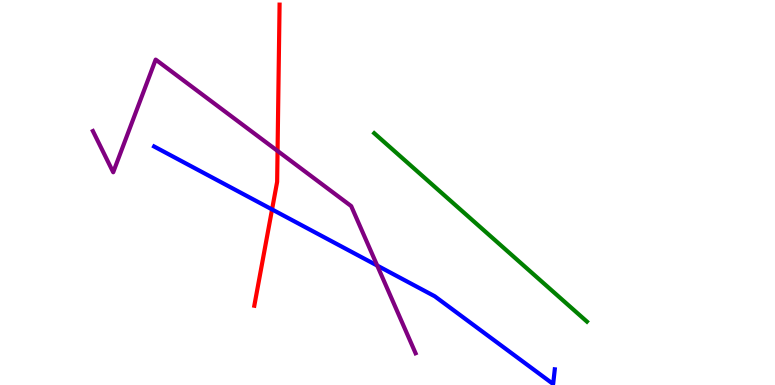[{'lines': ['blue', 'red'], 'intersections': [{'x': 3.51, 'y': 4.56}]}, {'lines': ['green', 'red'], 'intersections': []}, {'lines': ['purple', 'red'], 'intersections': [{'x': 3.58, 'y': 6.08}]}, {'lines': ['blue', 'green'], 'intersections': []}, {'lines': ['blue', 'purple'], 'intersections': [{'x': 4.87, 'y': 3.1}]}, {'lines': ['green', 'purple'], 'intersections': []}]